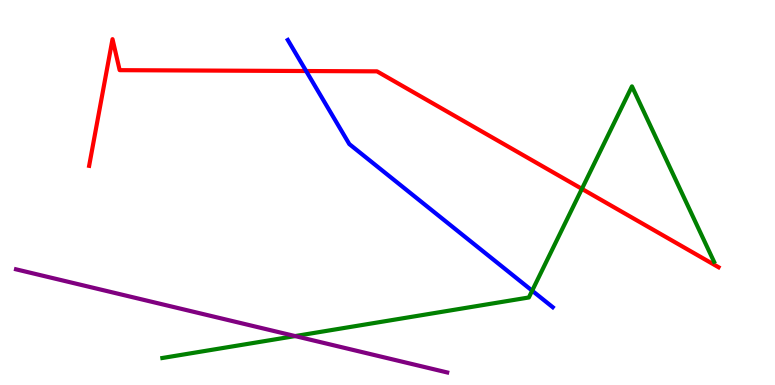[{'lines': ['blue', 'red'], 'intersections': [{'x': 3.95, 'y': 8.16}]}, {'lines': ['green', 'red'], 'intersections': [{'x': 7.51, 'y': 5.09}]}, {'lines': ['purple', 'red'], 'intersections': []}, {'lines': ['blue', 'green'], 'intersections': [{'x': 6.87, 'y': 2.45}]}, {'lines': ['blue', 'purple'], 'intersections': []}, {'lines': ['green', 'purple'], 'intersections': [{'x': 3.81, 'y': 1.27}]}]